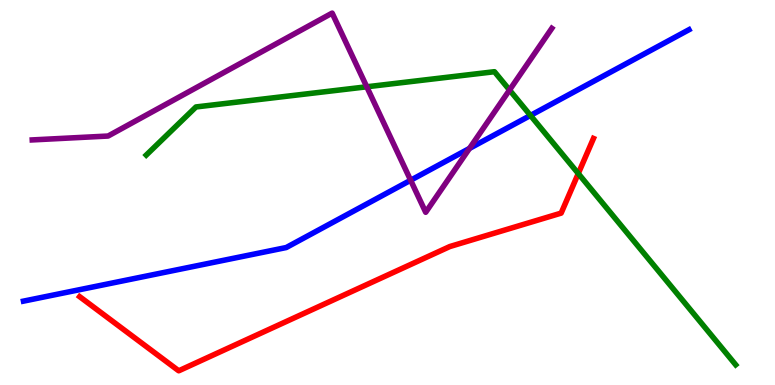[{'lines': ['blue', 'red'], 'intersections': []}, {'lines': ['green', 'red'], 'intersections': [{'x': 7.46, 'y': 5.49}]}, {'lines': ['purple', 'red'], 'intersections': []}, {'lines': ['blue', 'green'], 'intersections': [{'x': 6.84, 'y': 7.0}]}, {'lines': ['blue', 'purple'], 'intersections': [{'x': 5.3, 'y': 5.32}, {'x': 6.06, 'y': 6.14}]}, {'lines': ['green', 'purple'], 'intersections': [{'x': 4.73, 'y': 7.75}, {'x': 6.57, 'y': 7.66}]}]